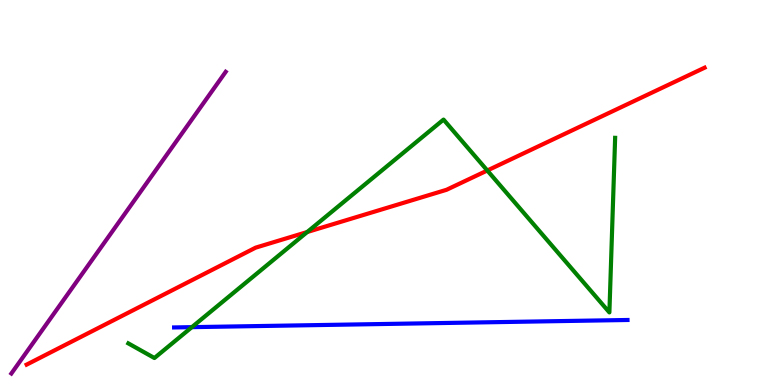[{'lines': ['blue', 'red'], 'intersections': []}, {'lines': ['green', 'red'], 'intersections': [{'x': 3.96, 'y': 3.97}, {'x': 6.29, 'y': 5.57}]}, {'lines': ['purple', 'red'], 'intersections': []}, {'lines': ['blue', 'green'], 'intersections': [{'x': 2.48, 'y': 1.5}]}, {'lines': ['blue', 'purple'], 'intersections': []}, {'lines': ['green', 'purple'], 'intersections': []}]